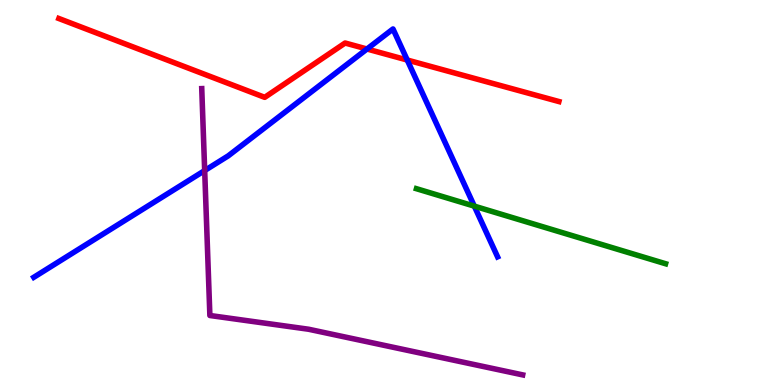[{'lines': ['blue', 'red'], 'intersections': [{'x': 4.74, 'y': 8.73}, {'x': 5.25, 'y': 8.44}]}, {'lines': ['green', 'red'], 'intersections': []}, {'lines': ['purple', 'red'], 'intersections': []}, {'lines': ['blue', 'green'], 'intersections': [{'x': 6.12, 'y': 4.65}]}, {'lines': ['blue', 'purple'], 'intersections': [{'x': 2.64, 'y': 5.57}]}, {'lines': ['green', 'purple'], 'intersections': []}]